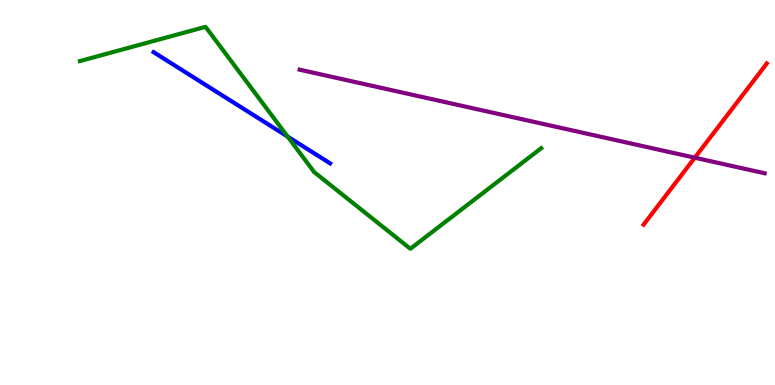[{'lines': ['blue', 'red'], 'intersections': []}, {'lines': ['green', 'red'], 'intersections': []}, {'lines': ['purple', 'red'], 'intersections': [{'x': 8.96, 'y': 5.9}]}, {'lines': ['blue', 'green'], 'intersections': [{'x': 3.71, 'y': 6.45}]}, {'lines': ['blue', 'purple'], 'intersections': []}, {'lines': ['green', 'purple'], 'intersections': []}]